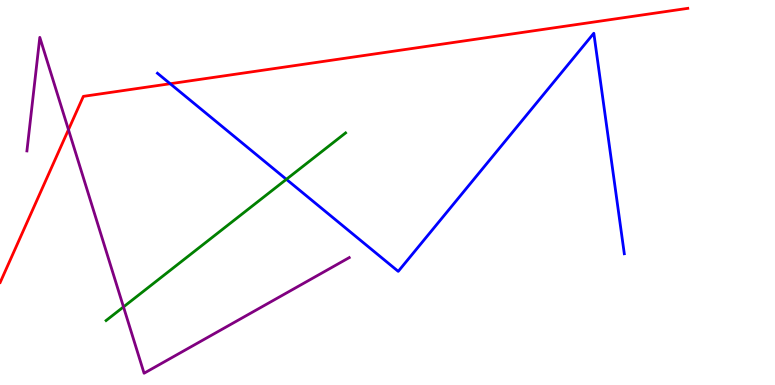[{'lines': ['blue', 'red'], 'intersections': [{'x': 2.2, 'y': 7.83}]}, {'lines': ['green', 'red'], 'intersections': []}, {'lines': ['purple', 'red'], 'intersections': [{'x': 0.883, 'y': 6.63}]}, {'lines': ['blue', 'green'], 'intersections': [{'x': 3.69, 'y': 5.34}]}, {'lines': ['blue', 'purple'], 'intersections': []}, {'lines': ['green', 'purple'], 'intersections': [{'x': 1.59, 'y': 2.03}]}]